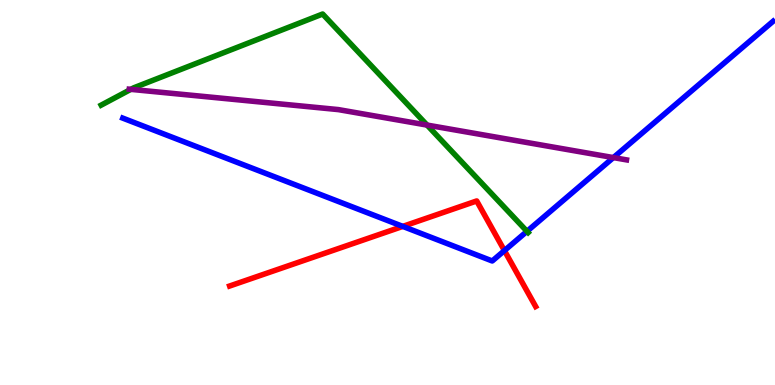[{'lines': ['blue', 'red'], 'intersections': [{'x': 5.2, 'y': 4.12}, {'x': 6.51, 'y': 3.49}]}, {'lines': ['green', 'red'], 'intersections': []}, {'lines': ['purple', 'red'], 'intersections': []}, {'lines': ['blue', 'green'], 'intersections': [{'x': 6.8, 'y': 3.99}]}, {'lines': ['blue', 'purple'], 'intersections': [{'x': 7.91, 'y': 5.91}]}, {'lines': ['green', 'purple'], 'intersections': [{'x': 1.69, 'y': 7.68}, {'x': 5.51, 'y': 6.75}]}]